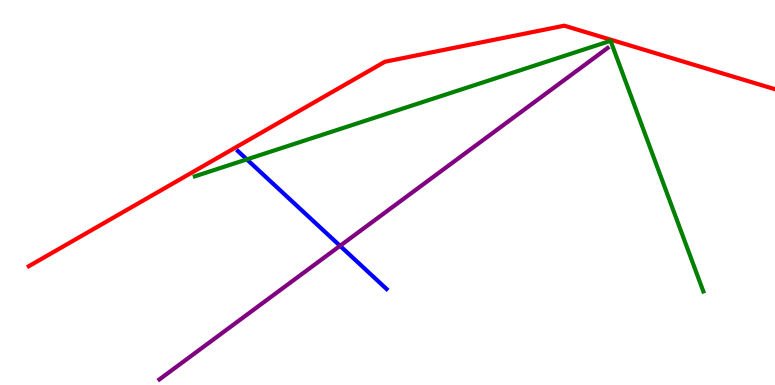[{'lines': ['blue', 'red'], 'intersections': []}, {'lines': ['green', 'red'], 'intersections': []}, {'lines': ['purple', 'red'], 'intersections': []}, {'lines': ['blue', 'green'], 'intersections': [{'x': 3.19, 'y': 5.86}]}, {'lines': ['blue', 'purple'], 'intersections': [{'x': 4.39, 'y': 3.61}]}, {'lines': ['green', 'purple'], 'intersections': []}]